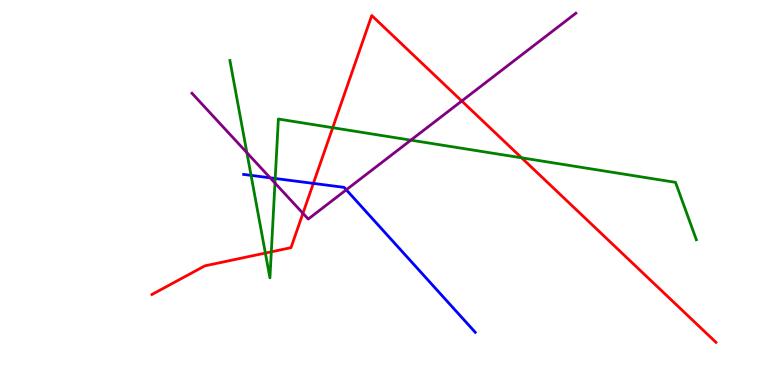[{'lines': ['blue', 'red'], 'intersections': [{'x': 4.04, 'y': 5.24}]}, {'lines': ['green', 'red'], 'intersections': [{'x': 3.42, 'y': 3.43}, {'x': 3.5, 'y': 3.46}, {'x': 4.29, 'y': 6.68}, {'x': 6.73, 'y': 5.9}]}, {'lines': ['purple', 'red'], 'intersections': [{'x': 3.91, 'y': 4.46}, {'x': 5.96, 'y': 7.38}]}, {'lines': ['blue', 'green'], 'intersections': [{'x': 3.24, 'y': 5.45}, {'x': 3.55, 'y': 5.36}]}, {'lines': ['blue', 'purple'], 'intersections': [{'x': 3.49, 'y': 5.38}, {'x': 4.47, 'y': 5.07}]}, {'lines': ['green', 'purple'], 'intersections': [{'x': 3.19, 'y': 6.03}, {'x': 3.55, 'y': 5.25}, {'x': 5.3, 'y': 6.36}]}]